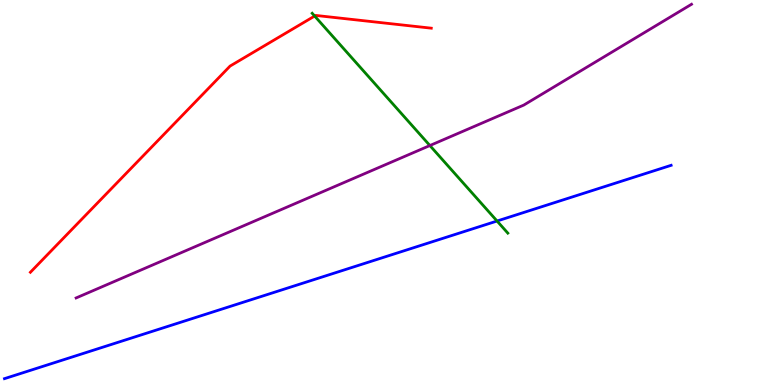[{'lines': ['blue', 'red'], 'intersections': []}, {'lines': ['green', 'red'], 'intersections': [{'x': 4.06, 'y': 9.58}]}, {'lines': ['purple', 'red'], 'intersections': []}, {'lines': ['blue', 'green'], 'intersections': [{'x': 6.41, 'y': 4.26}]}, {'lines': ['blue', 'purple'], 'intersections': []}, {'lines': ['green', 'purple'], 'intersections': [{'x': 5.55, 'y': 6.22}]}]